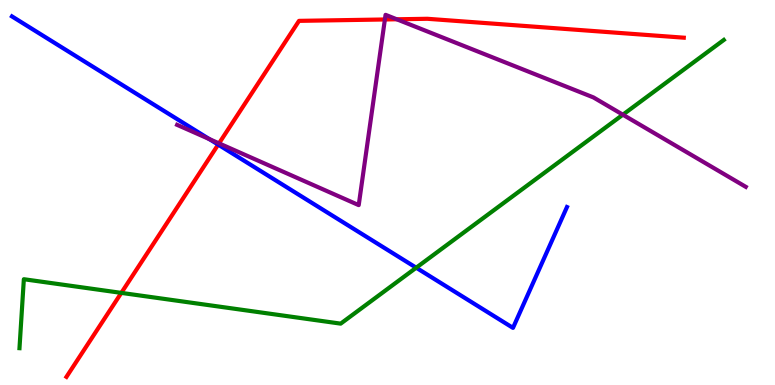[{'lines': ['blue', 'red'], 'intersections': [{'x': 2.82, 'y': 6.24}]}, {'lines': ['green', 'red'], 'intersections': [{'x': 1.57, 'y': 2.39}]}, {'lines': ['purple', 'red'], 'intersections': [{'x': 2.83, 'y': 6.28}, {'x': 4.97, 'y': 9.49}, {'x': 5.12, 'y': 9.5}]}, {'lines': ['blue', 'green'], 'intersections': [{'x': 5.37, 'y': 3.05}]}, {'lines': ['blue', 'purple'], 'intersections': [{'x': 2.7, 'y': 6.39}]}, {'lines': ['green', 'purple'], 'intersections': [{'x': 8.04, 'y': 7.02}]}]